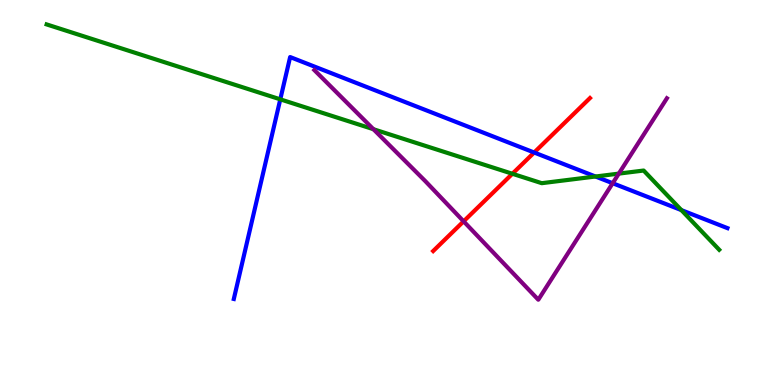[{'lines': ['blue', 'red'], 'intersections': [{'x': 6.89, 'y': 6.04}]}, {'lines': ['green', 'red'], 'intersections': [{'x': 6.61, 'y': 5.49}]}, {'lines': ['purple', 'red'], 'intersections': [{'x': 5.98, 'y': 4.25}]}, {'lines': ['blue', 'green'], 'intersections': [{'x': 3.62, 'y': 7.42}, {'x': 7.68, 'y': 5.42}, {'x': 8.79, 'y': 4.54}]}, {'lines': ['blue', 'purple'], 'intersections': [{'x': 7.91, 'y': 5.24}]}, {'lines': ['green', 'purple'], 'intersections': [{'x': 4.82, 'y': 6.64}, {'x': 7.98, 'y': 5.49}]}]